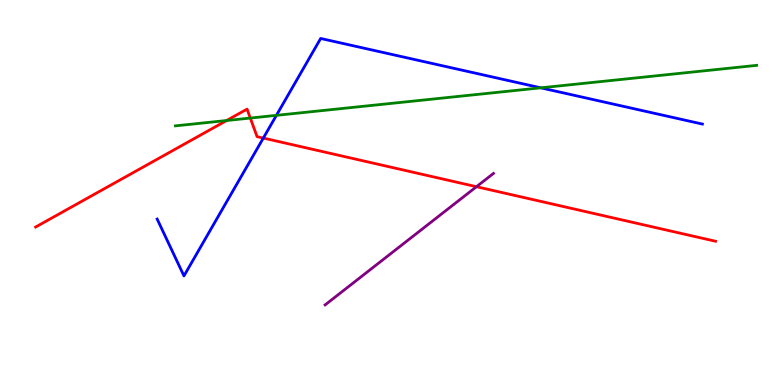[{'lines': ['blue', 'red'], 'intersections': [{'x': 3.4, 'y': 6.41}]}, {'lines': ['green', 'red'], 'intersections': [{'x': 2.92, 'y': 6.87}, {'x': 3.23, 'y': 6.93}]}, {'lines': ['purple', 'red'], 'intersections': [{'x': 6.15, 'y': 5.15}]}, {'lines': ['blue', 'green'], 'intersections': [{'x': 3.57, 'y': 7.0}, {'x': 6.98, 'y': 7.72}]}, {'lines': ['blue', 'purple'], 'intersections': []}, {'lines': ['green', 'purple'], 'intersections': []}]